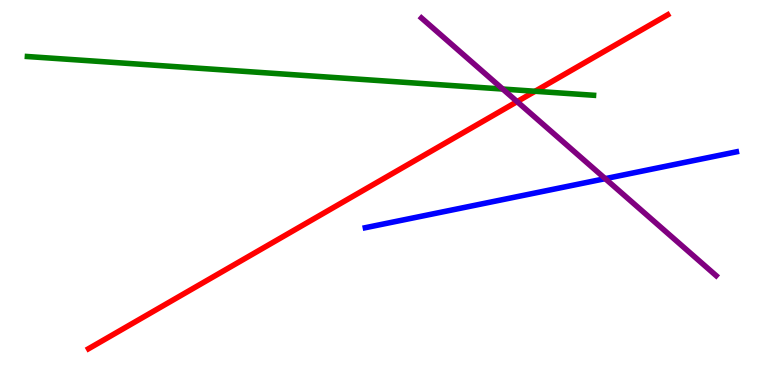[{'lines': ['blue', 'red'], 'intersections': []}, {'lines': ['green', 'red'], 'intersections': [{'x': 6.9, 'y': 7.63}]}, {'lines': ['purple', 'red'], 'intersections': [{'x': 6.67, 'y': 7.36}]}, {'lines': ['blue', 'green'], 'intersections': []}, {'lines': ['blue', 'purple'], 'intersections': [{'x': 7.81, 'y': 5.36}]}, {'lines': ['green', 'purple'], 'intersections': [{'x': 6.49, 'y': 7.69}]}]